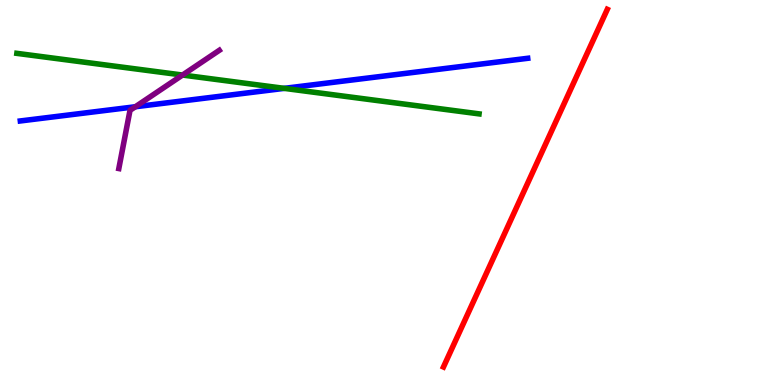[{'lines': ['blue', 'red'], 'intersections': []}, {'lines': ['green', 'red'], 'intersections': []}, {'lines': ['purple', 'red'], 'intersections': []}, {'lines': ['blue', 'green'], 'intersections': [{'x': 3.67, 'y': 7.7}]}, {'lines': ['blue', 'purple'], 'intersections': [{'x': 1.75, 'y': 7.23}]}, {'lines': ['green', 'purple'], 'intersections': [{'x': 2.36, 'y': 8.05}]}]